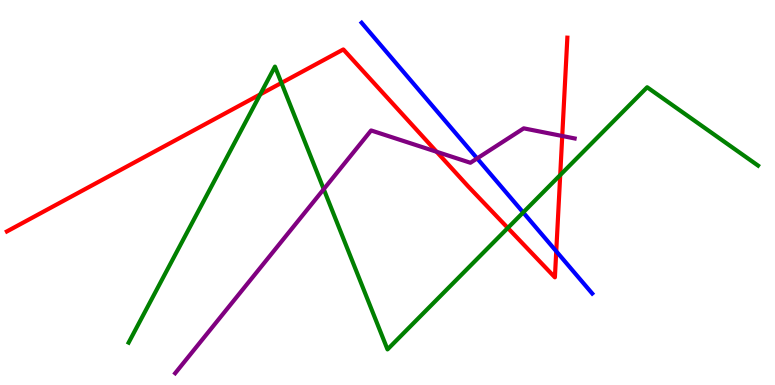[{'lines': ['blue', 'red'], 'intersections': [{'x': 7.18, 'y': 3.47}]}, {'lines': ['green', 'red'], 'intersections': [{'x': 3.36, 'y': 7.55}, {'x': 3.63, 'y': 7.85}, {'x': 6.55, 'y': 4.08}, {'x': 7.23, 'y': 5.45}]}, {'lines': ['purple', 'red'], 'intersections': [{'x': 5.63, 'y': 6.06}, {'x': 7.25, 'y': 6.47}]}, {'lines': ['blue', 'green'], 'intersections': [{'x': 6.75, 'y': 4.48}]}, {'lines': ['blue', 'purple'], 'intersections': [{'x': 6.16, 'y': 5.89}]}, {'lines': ['green', 'purple'], 'intersections': [{'x': 4.18, 'y': 5.09}]}]